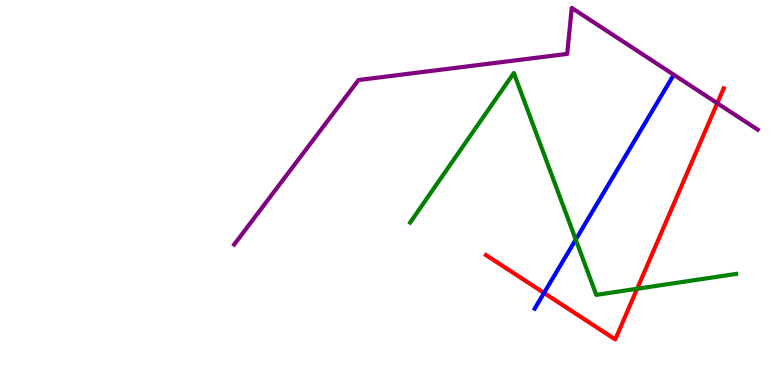[{'lines': ['blue', 'red'], 'intersections': [{'x': 7.02, 'y': 2.39}]}, {'lines': ['green', 'red'], 'intersections': [{'x': 8.22, 'y': 2.5}]}, {'lines': ['purple', 'red'], 'intersections': [{'x': 9.26, 'y': 7.32}]}, {'lines': ['blue', 'green'], 'intersections': [{'x': 7.43, 'y': 3.78}]}, {'lines': ['blue', 'purple'], 'intersections': []}, {'lines': ['green', 'purple'], 'intersections': []}]